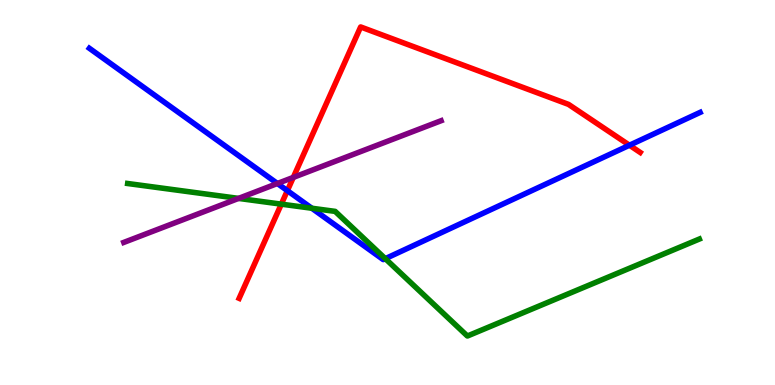[{'lines': ['blue', 'red'], 'intersections': [{'x': 3.71, 'y': 5.05}, {'x': 8.12, 'y': 6.23}]}, {'lines': ['green', 'red'], 'intersections': [{'x': 3.63, 'y': 4.7}]}, {'lines': ['purple', 'red'], 'intersections': [{'x': 3.78, 'y': 5.39}]}, {'lines': ['blue', 'green'], 'intersections': [{'x': 4.02, 'y': 4.59}, {'x': 4.97, 'y': 3.28}]}, {'lines': ['blue', 'purple'], 'intersections': [{'x': 3.58, 'y': 5.23}]}, {'lines': ['green', 'purple'], 'intersections': [{'x': 3.08, 'y': 4.85}]}]